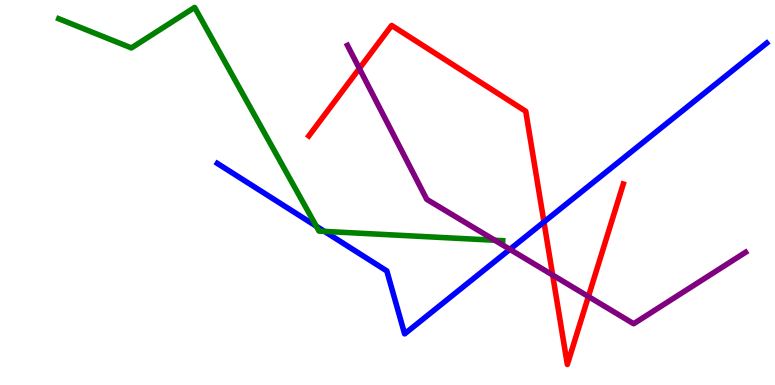[{'lines': ['blue', 'red'], 'intersections': [{'x': 7.02, 'y': 4.23}]}, {'lines': ['green', 'red'], 'intersections': []}, {'lines': ['purple', 'red'], 'intersections': [{'x': 4.64, 'y': 8.22}, {'x': 7.13, 'y': 2.86}, {'x': 7.59, 'y': 2.3}]}, {'lines': ['blue', 'green'], 'intersections': [{'x': 4.08, 'y': 4.12}, {'x': 4.19, 'y': 3.99}]}, {'lines': ['blue', 'purple'], 'intersections': [{'x': 6.58, 'y': 3.52}]}, {'lines': ['green', 'purple'], 'intersections': [{'x': 6.38, 'y': 3.76}]}]